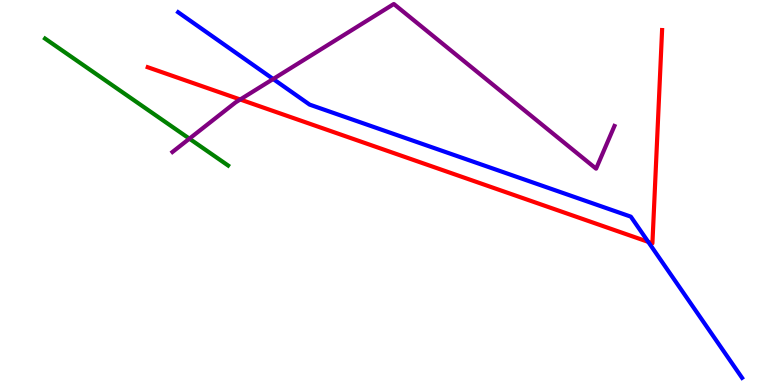[{'lines': ['blue', 'red'], 'intersections': [{'x': 8.36, 'y': 3.72}]}, {'lines': ['green', 'red'], 'intersections': []}, {'lines': ['purple', 'red'], 'intersections': [{'x': 3.1, 'y': 7.42}]}, {'lines': ['blue', 'green'], 'intersections': []}, {'lines': ['blue', 'purple'], 'intersections': [{'x': 3.52, 'y': 7.95}]}, {'lines': ['green', 'purple'], 'intersections': [{'x': 2.44, 'y': 6.4}]}]